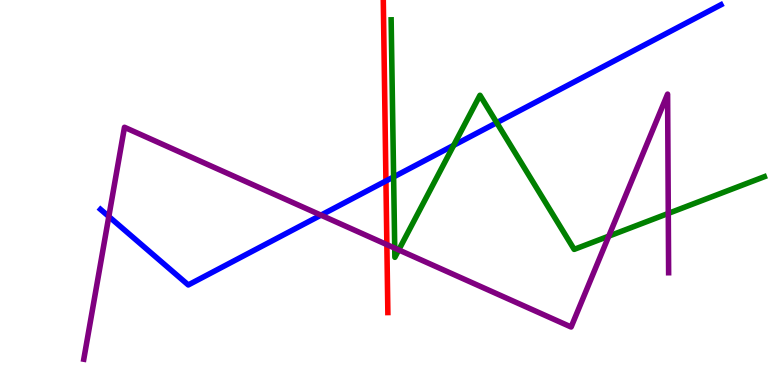[{'lines': ['blue', 'red'], 'intersections': [{'x': 4.98, 'y': 5.3}]}, {'lines': ['green', 'red'], 'intersections': []}, {'lines': ['purple', 'red'], 'intersections': [{'x': 4.99, 'y': 3.65}]}, {'lines': ['blue', 'green'], 'intersections': [{'x': 5.08, 'y': 5.4}, {'x': 5.85, 'y': 6.22}, {'x': 6.41, 'y': 6.81}]}, {'lines': ['blue', 'purple'], 'intersections': [{'x': 1.4, 'y': 4.38}, {'x': 4.14, 'y': 4.41}]}, {'lines': ['green', 'purple'], 'intersections': [{'x': 5.09, 'y': 3.56}, {'x': 5.15, 'y': 3.51}, {'x': 7.85, 'y': 3.87}, {'x': 8.62, 'y': 4.46}]}]